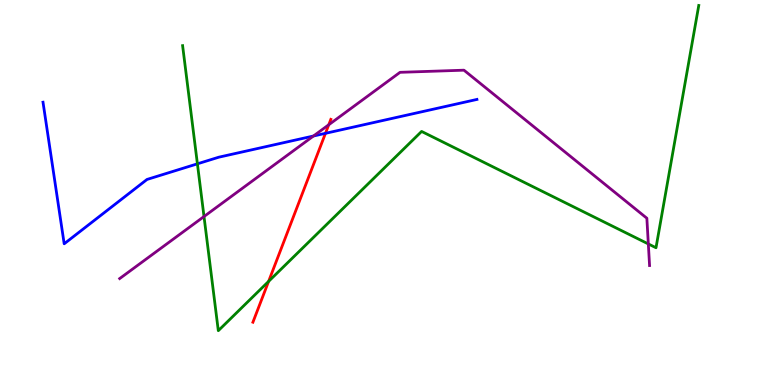[{'lines': ['blue', 'red'], 'intersections': [{'x': 4.2, 'y': 6.54}]}, {'lines': ['green', 'red'], 'intersections': [{'x': 3.47, 'y': 2.69}]}, {'lines': ['purple', 'red'], 'intersections': [{'x': 4.24, 'y': 6.76}]}, {'lines': ['blue', 'green'], 'intersections': [{'x': 2.55, 'y': 5.74}]}, {'lines': ['blue', 'purple'], 'intersections': [{'x': 4.04, 'y': 6.47}]}, {'lines': ['green', 'purple'], 'intersections': [{'x': 2.63, 'y': 4.38}, {'x': 8.37, 'y': 3.66}]}]